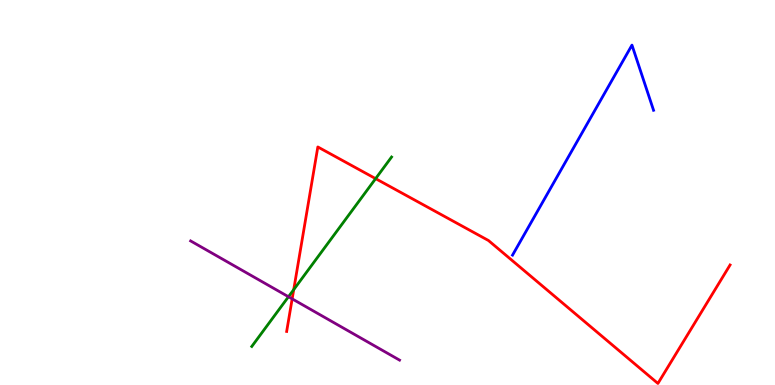[{'lines': ['blue', 'red'], 'intersections': []}, {'lines': ['green', 'red'], 'intersections': [{'x': 3.79, 'y': 2.48}, {'x': 4.85, 'y': 5.36}]}, {'lines': ['purple', 'red'], 'intersections': [{'x': 3.77, 'y': 2.24}]}, {'lines': ['blue', 'green'], 'intersections': []}, {'lines': ['blue', 'purple'], 'intersections': []}, {'lines': ['green', 'purple'], 'intersections': [{'x': 3.72, 'y': 2.29}]}]